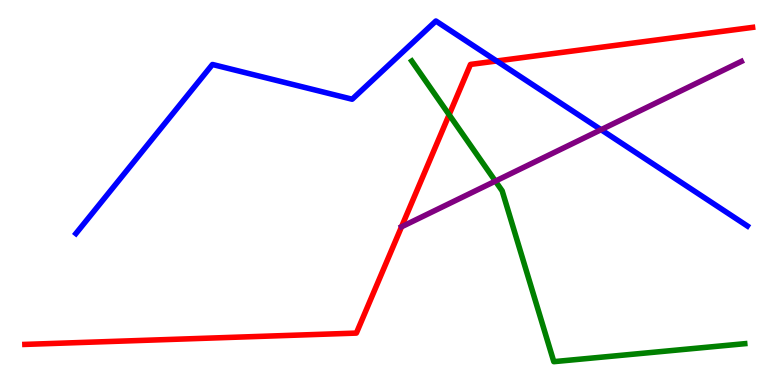[{'lines': ['blue', 'red'], 'intersections': [{'x': 6.41, 'y': 8.42}]}, {'lines': ['green', 'red'], 'intersections': [{'x': 5.8, 'y': 7.02}]}, {'lines': ['purple', 'red'], 'intersections': [{'x': 5.18, 'y': 4.11}]}, {'lines': ['blue', 'green'], 'intersections': []}, {'lines': ['blue', 'purple'], 'intersections': [{'x': 7.76, 'y': 6.63}]}, {'lines': ['green', 'purple'], 'intersections': [{'x': 6.39, 'y': 5.3}]}]